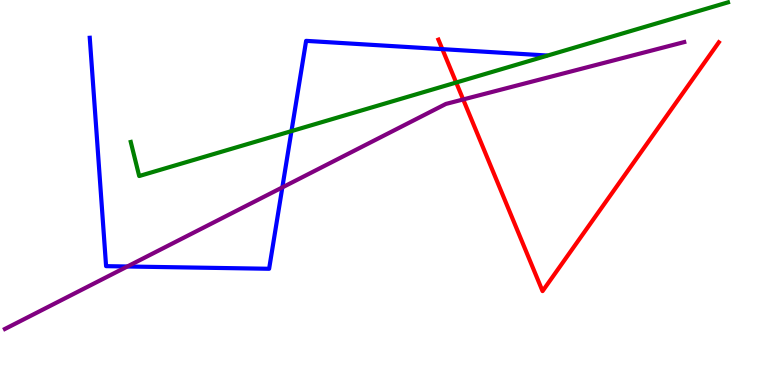[{'lines': ['blue', 'red'], 'intersections': [{'x': 5.71, 'y': 8.72}]}, {'lines': ['green', 'red'], 'intersections': [{'x': 5.89, 'y': 7.86}]}, {'lines': ['purple', 'red'], 'intersections': [{'x': 5.98, 'y': 7.42}]}, {'lines': ['blue', 'green'], 'intersections': [{'x': 3.76, 'y': 6.59}]}, {'lines': ['blue', 'purple'], 'intersections': [{'x': 1.64, 'y': 3.08}, {'x': 3.64, 'y': 5.13}]}, {'lines': ['green', 'purple'], 'intersections': []}]